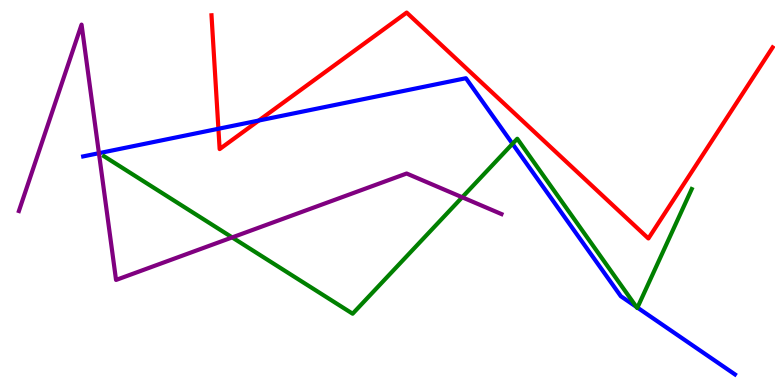[{'lines': ['blue', 'red'], 'intersections': [{'x': 2.82, 'y': 6.66}, {'x': 3.34, 'y': 6.87}]}, {'lines': ['green', 'red'], 'intersections': []}, {'lines': ['purple', 'red'], 'intersections': []}, {'lines': ['blue', 'green'], 'intersections': [{'x': 6.61, 'y': 6.27}, {'x': 8.21, 'y': 2.03}, {'x': 8.22, 'y': 2.01}]}, {'lines': ['blue', 'purple'], 'intersections': [{'x': 1.28, 'y': 6.02}]}, {'lines': ['green', 'purple'], 'intersections': [{'x': 3.0, 'y': 3.83}, {'x': 5.96, 'y': 4.88}]}]